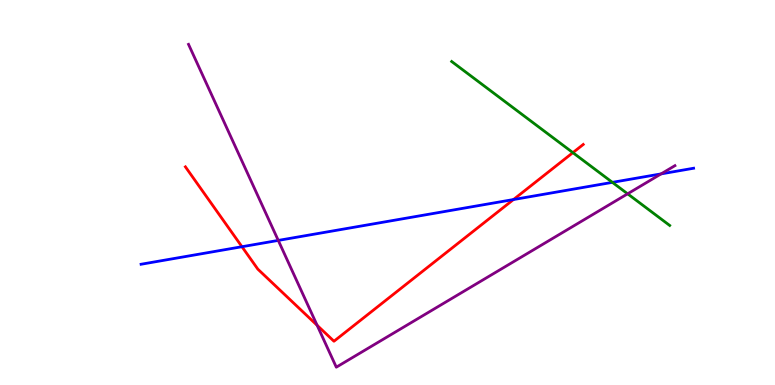[{'lines': ['blue', 'red'], 'intersections': [{'x': 3.12, 'y': 3.59}, {'x': 6.63, 'y': 4.82}]}, {'lines': ['green', 'red'], 'intersections': [{'x': 7.39, 'y': 6.04}]}, {'lines': ['purple', 'red'], 'intersections': [{'x': 4.09, 'y': 1.55}]}, {'lines': ['blue', 'green'], 'intersections': [{'x': 7.9, 'y': 5.26}]}, {'lines': ['blue', 'purple'], 'intersections': [{'x': 3.59, 'y': 3.76}, {'x': 8.53, 'y': 5.48}]}, {'lines': ['green', 'purple'], 'intersections': [{'x': 8.1, 'y': 4.97}]}]